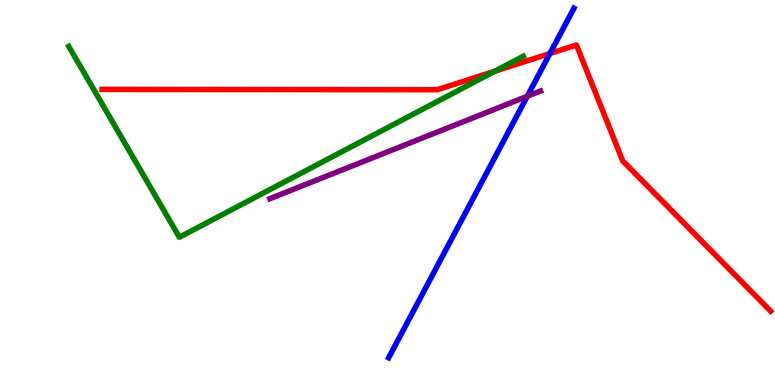[{'lines': ['blue', 'red'], 'intersections': [{'x': 7.1, 'y': 8.61}]}, {'lines': ['green', 'red'], 'intersections': [{'x': 6.39, 'y': 8.15}]}, {'lines': ['purple', 'red'], 'intersections': []}, {'lines': ['blue', 'green'], 'intersections': []}, {'lines': ['blue', 'purple'], 'intersections': [{'x': 6.8, 'y': 7.5}]}, {'lines': ['green', 'purple'], 'intersections': []}]